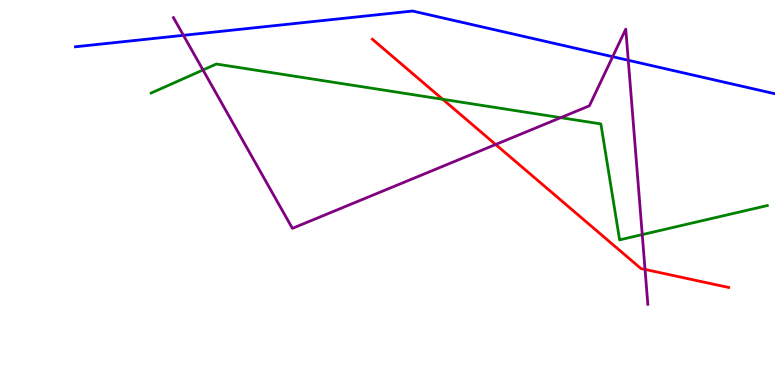[{'lines': ['blue', 'red'], 'intersections': []}, {'lines': ['green', 'red'], 'intersections': [{'x': 5.71, 'y': 7.42}]}, {'lines': ['purple', 'red'], 'intersections': [{'x': 6.4, 'y': 6.25}, {'x': 8.32, 'y': 3.0}]}, {'lines': ['blue', 'green'], 'intersections': []}, {'lines': ['blue', 'purple'], 'intersections': [{'x': 2.37, 'y': 9.08}, {'x': 7.91, 'y': 8.53}, {'x': 8.11, 'y': 8.43}]}, {'lines': ['green', 'purple'], 'intersections': [{'x': 2.62, 'y': 8.18}, {'x': 7.23, 'y': 6.94}, {'x': 8.29, 'y': 3.91}]}]